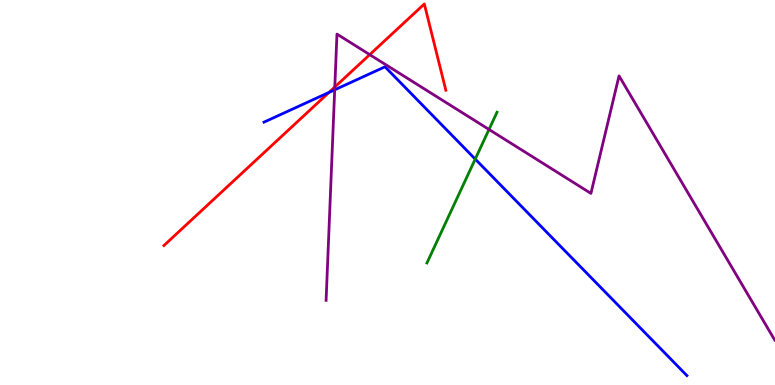[{'lines': ['blue', 'red'], 'intersections': [{'x': 4.25, 'y': 7.6}]}, {'lines': ['green', 'red'], 'intersections': []}, {'lines': ['purple', 'red'], 'intersections': [{'x': 4.32, 'y': 7.74}, {'x': 4.77, 'y': 8.58}]}, {'lines': ['blue', 'green'], 'intersections': [{'x': 6.13, 'y': 5.87}]}, {'lines': ['blue', 'purple'], 'intersections': [{'x': 4.32, 'y': 7.67}]}, {'lines': ['green', 'purple'], 'intersections': [{'x': 6.31, 'y': 6.64}]}]